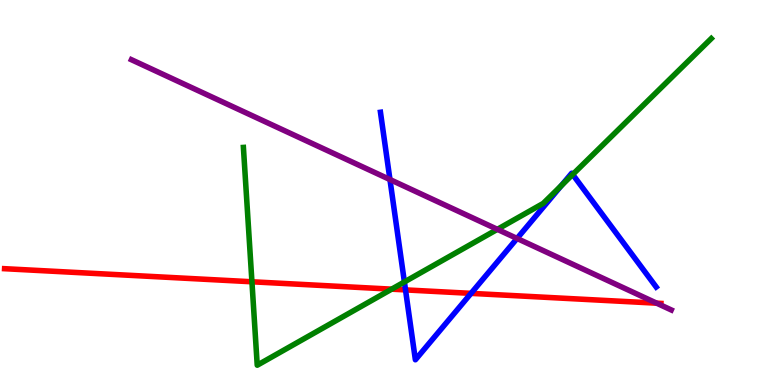[{'lines': ['blue', 'red'], 'intersections': [{'x': 5.23, 'y': 2.47}, {'x': 6.08, 'y': 2.38}]}, {'lines': ['green', 'red'], 'intersections': [{'x': 3.25, 'y': 2.68}, {'x': 5.05, 'y': 2.49}]}, {'lines': ['purple', 'red'], 'intersections': [{'x': 8.47, 'y': 2.13}]}, {'lines': ['blue', 'green'], 'intersections': [{'x': 5.22, 'y': 2.68}, {'x': 7.24, 'y': 5.18}, {'x': 7.39, 'y': 5.47}]}, {'lines': ['blue', 'purple'], 'intersections': [{'x': 5.03, 'y': 5.34}, {'x': 6.67, 'y': 3.81}]}, {'lines': ['green', 'purple'], 'intersections': [{'x': 6.42, 'y': 4.04}]}]